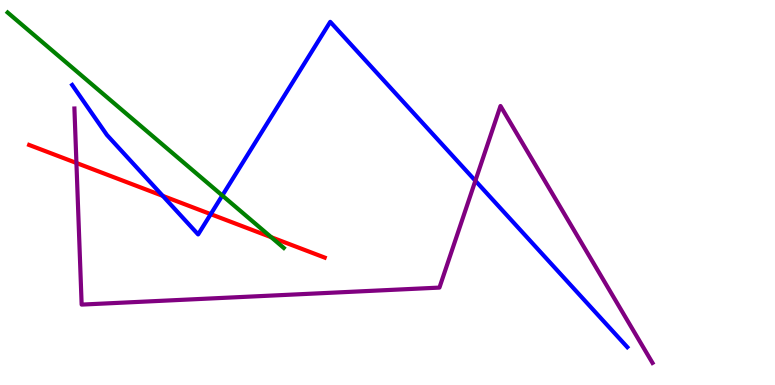[{'lines': ['blue', 'red'], 'intersections': [{'x': 2.1, 'y': 4.91}, {'x': 2.72, 'y': 4.44}]}, {'lines': ['green', 'red'], 'intersections': [{'x': 3.5, 'y': 3.84}]}, {'lines': ['purple', 'red'], 'intersections': [{'x': 0.986, 'y': 5.77}]}, {'lines': ['blue', 'green'], 'intersections': [{'x': 2.87, 'y': 4.92}]}, {'lines': ['blue', 'purple'], 'intersections': [{'x': 6.13, 'y': 5.31}]}, {'lines': ['green', 'purple'], 'intersections': []}]